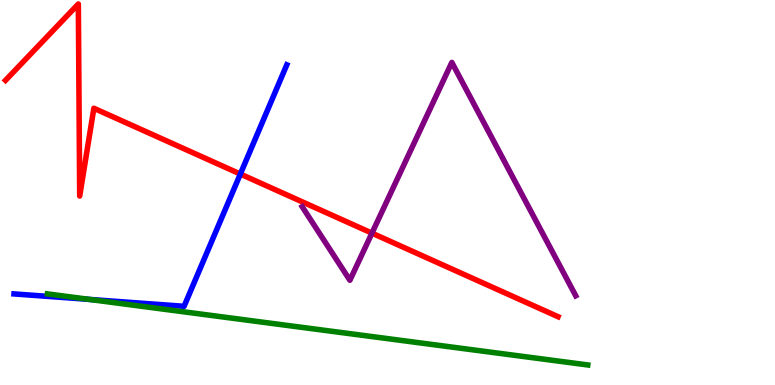[{'lines': ['blue', 'red'], 'intersections': [{'x': 3.1, 'y': 5.48}]}, {'lines': ['green', 'red'], 'intersections': []}, {'lines': ['purple', 'red'], 'intersections': [{'x': 4.8, 'y': 3.94}]}, {'lines': ['blue', 'green'], 'intersections': [{'x': 1.16, 'y': 2.22}]}, {'lines': ['blue', 'purple'], 'intersections': []}, {'lines': ['green', 'purple'], 'intersections': []}]